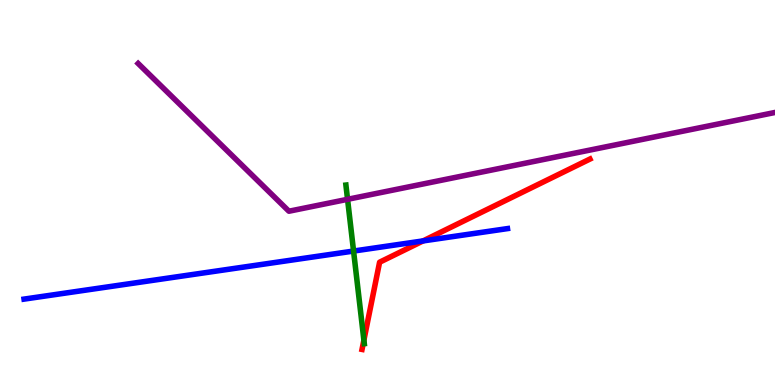[{'lines': ['blue', 'red'], 'intersections': [{'x': 5.46, 'y': 3.74}]}, {'lines': ['green', 'red'], 'intersections': [{'x': 4.7, 'y': 1.16}]}, {'lines': ['purple', 'red'], 'intersections': []}, {'lines': ['blue', 'green'], 'intersections': [{'x': 4.56, 'y': 3.48}]}, {'lines': ['blue', 'purple'], 'intersections': []}, {'lines': ['green', 'purple'], 'intersections': [{'x': 4.48, 'y': 4.82}]}]